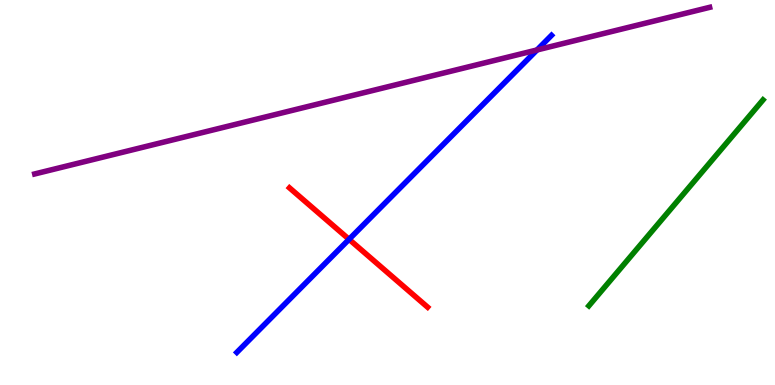[{'lines': ['blue', 'red'], 'intersections': [{'x': 4.5, 'y': 3.78}]}, {'lines': ['green', 'red'], 'intersections': []}, {'lines': ['purple', 'red'], 'intersections': []}, {'lines': ['blue', 'green'], 'intersections': []}, {'lines': ['blue', 'purple'], 'intersections': [{'x': 6.93, 'y': 8.7}]}, {'lines': ['green', 'purple'], 'intersections': []}]